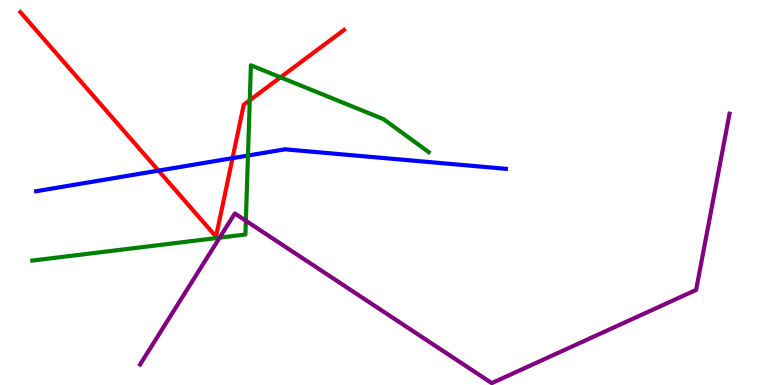[{'lines': ['blue', 'red'], 'intersections': [{'x': 2.04, 'y': 5.57}, {'x': 3.0, 'y': 5.89}]}, {'lines': ['green', 'red'], 'intersections': [{'x': 3.22, 'y': 7.4}, {'x': 3.62, 'y': 7.99}]}, {'lines': ['purple', 'red'], 'intersections': []}, {'lines': ['blue', 'green'], 'intersections': [{'x': 3.2, 'y': 5.96}]}, {'lines': ['blue', 'purple'], 'intersections': []}, {'lines': ['green', 'purple'], 'intersections': [{'x': 2.83, 'y': 3.83}, {'x': 3.17, 'y': 4.27}]}]